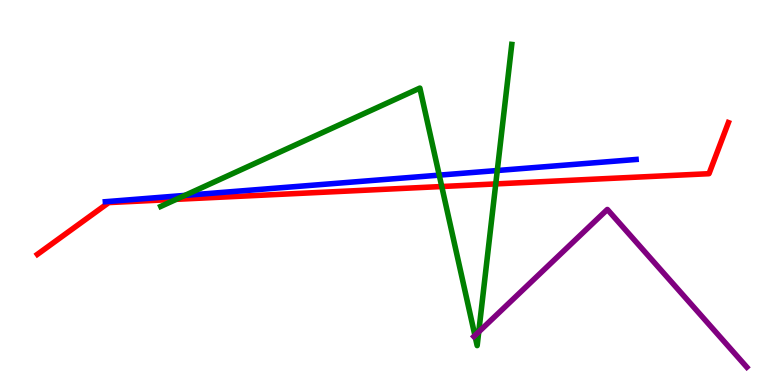[{'lines': ['blue', 'red'], 'intersections': []}, {'lines': ['green', 'red'], 'intersections': [{'x': 2.27, 'y': 4.82}, {'x': 5.7, 'y': 5.16}, {'x': 6.4, 'y': 5.22}]}, {'lines': ['purple', 'red'], 'intersections': []}, {'lines': ['blue', 'green'], 'intersections': [{'x': 2.39, 'y': 4.93}, {'x': 5.67, 'y': 5.45}, {'x': 6.42, 'y': 5.57}]}, {'lines': ['blue', 'purple'], 'intersections': []}, {'lines': ['green', 'purple'], 'intersections': [{'x': 6.13, 'y': 1.29}, {'x': 6.18, 'y': 1.38}]}]